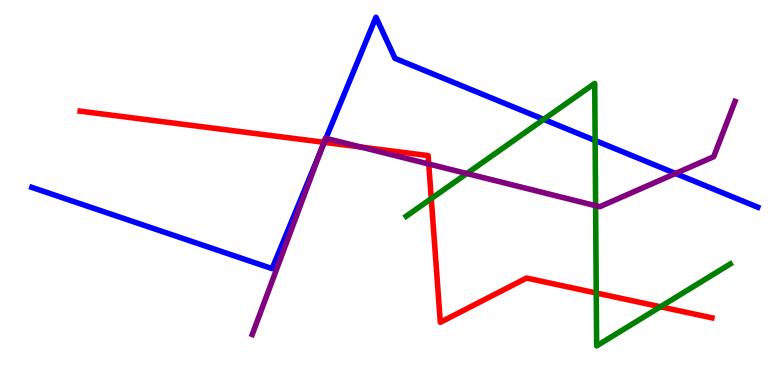[{'lines': ['blue', 'red'], 'intersections': [{'x': 4.18, 'y': 6.3}]}, {'lines': ['green', 'red'], 'intersections': [{'x': 5.56, 'y': 4.84}, {'x': 7.69, 'y': 2.39}, {'x': 8.52, 'y': 2.03}]}, {'lines': ['purple', 'red'], 'intersections': [{'x': 4.18, 'y': 6.3}, {'x': 4.65, 'y': 6.18}, {'x': 5.53, 'y': 5.74}]}, {'lines': ['blue', 'green'], 'intersections': [{'x': 7.02, 'y': 6.9}, {'x': 7.68, 'y': 6.35}]}, {'lines': ['blue', 'purple'], 'intersections': [{'x': 4.14, 'y': 6.07}, {'x': 4.21, 'y': 6.41}, {'x': 8.72, 'y': 5.49}]}, {'lines': ['green', 'purple'], 'intersections': [{'x': 6.02, 'y': 5.49}, {'x': 7.69, 'y': 4.66}]}]